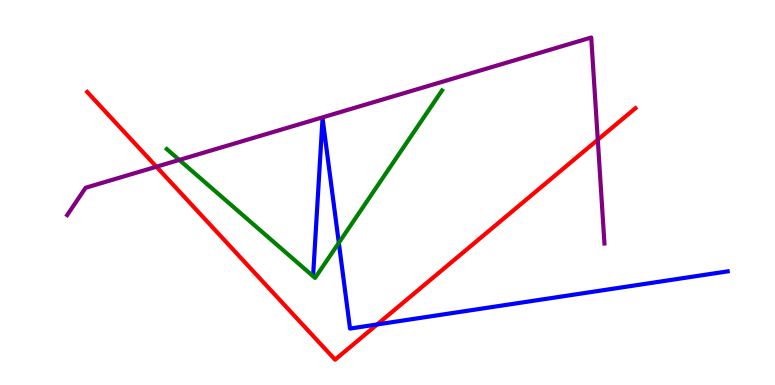[{'lines': ['blue', 'red'], 'intersections': [{'x': 4.87, 'y': 1.57}]}, {'lines': ['green', 'red'], 'intersections': []}, {'lines': ['purple', 'red'], 'intersections': [{'x': 2.02, 'y': 5.67}, {'x': 7.71, 'y': 6.37}]}, {'lines': ['blue', 'green'], 'intersections': [{'x': 4.37, 'y': 3.69}]}, {'lines': ['blue', 'purple'], 'intersections': []}, {'lines': ['green', 'purple'], 'intersections': [{'x': 2.31, 'y': 5.85}]}]